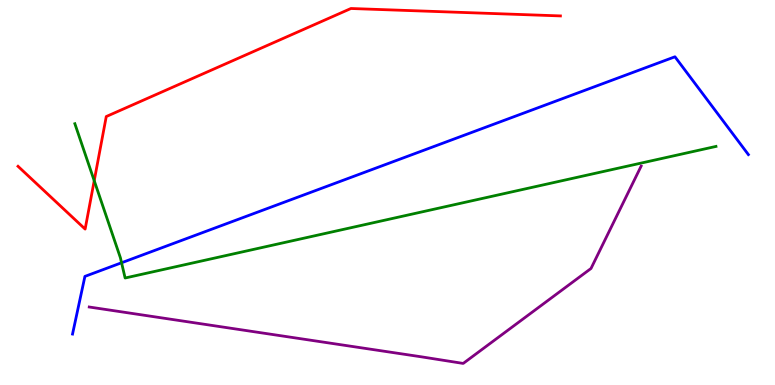[{'lines': ['blue', 'red'], 'intersections': []}, {'lines': ['green', 'red'], 'intersections': [{'x': 1.22, 'y': 5.31}]}, {'lines': ['purple', 'red'], 'intersections': []}, {'lines': ['blue', 'green'], 'intersections': [{'x': 1.57, 'y': 3.18}]}, {'lines': ['blue', 'purple'], 'intersections': []}, {'lines': ['green', 'purple'], 'intersections': []}]